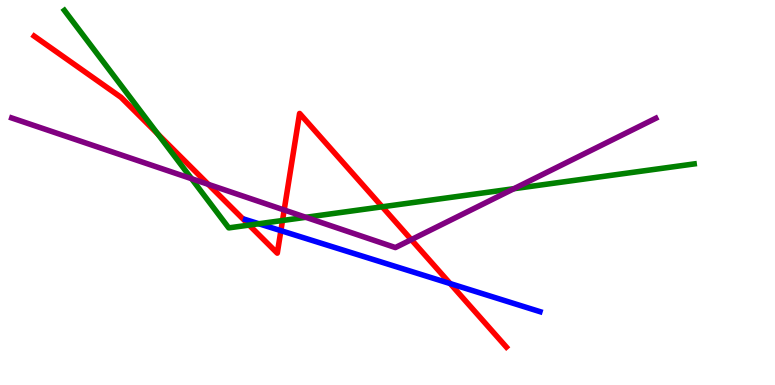[{'lines': ['blue', 'red'], 'intersections': [{'x': 3.62, 'y': 4.01}, {'x': 5.81, 'y': 2.63}]}, {'lines': ['green', 'red'], 'intersections': [{'x': 2.04, 'y': 6.52}, {'x': 3.21, 'y': 4.15}, {'x': 3.65, 'y': 4.27}, {'x': 4.93, 'y': 4.63}]}, {'lines': ['purple', 'red'], 'intersections': [{'x': 2.69, 'y': 5.21}, {'x': 3.67, 'y': 4.55}, {'x': 5.31, 'y': 3.78}]}, {'lines': ['blue', 'green'], 'intersections': [{'x': 3.34, 'y': 4.19}]}, {'lines': ['blue', 'purple'], 'intersections': []}, {'lines': ['green', 'purple'], 'intersections': [{'x': 2.47, 'y': 5.36}, {'x': 3.95, 'y': 4.36}, {'x': 6.63, 'y': 5.1}]}]